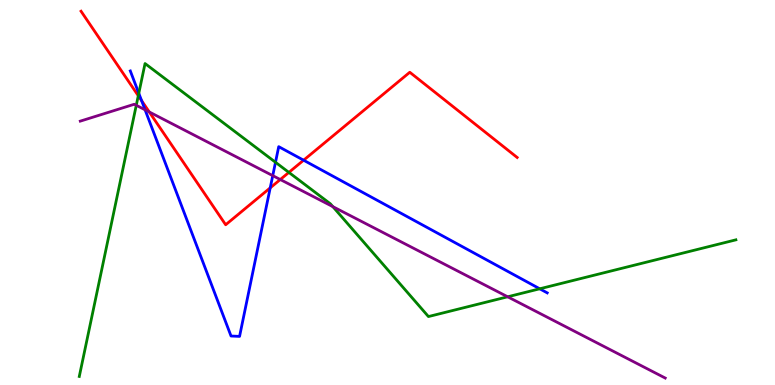[{'lines': ['blue', 'red'], 'intersections': [{'x': 1.83, 'y': 7.39}, {'x': 3.49, 'y': 5.12}, {'x': 3.92, 'y': 5.84}]}, {'lines': ['green', 'red'], 'intersections': [{'x': 1.78, 'y': 7.51}, {'x': 3.73, 'y': 5.52}]}, {'lines': ['purple', 'red'], 'intersections': [{'x': 1.93, 'y': 7.09}, {'x': 3.62, 'y': 5.34}]}, {'lines': ['blue', 'green'], 'intersections': [{'x': 1.79, 'y': 7.58}, {'x': 3.55, 'y': 5.78}, {'x': 6.96, 'y': 2.5}]}, {'lines': ['blue', 'purple'], 'intersections': [{'x': 1.87, 'y': 7.15}, {'x': 3.52, 'y': 5.44}]}, {'lines': ['green', 'purple'], 'intersections': [{'x': 1.76, 'y': 7.27}, {'x': 4.29, 'y': 4.63}, {'x': 6.55, 'y': 2.29}]}]